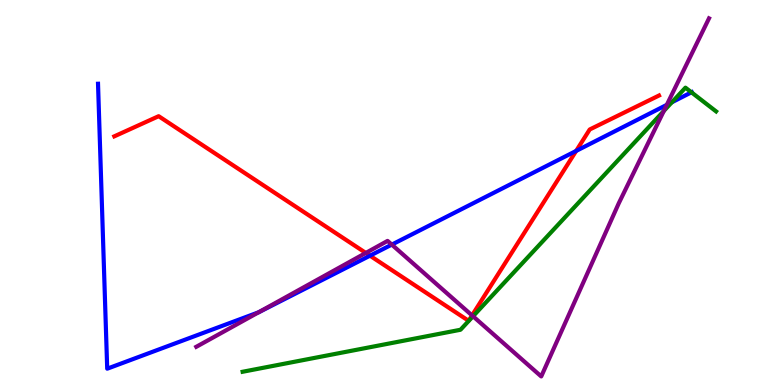[{'lines': ['blue', 'red'], 'intersections': [{'x': 4.77, 'y': 3.36}, {'x': 7.43, 'y': 6.08}]}, {'lines': ['green', 'red'], 'intersections': []}, {'lines': ['purple', 'red'], 'intersections': [{'x': 4.72, 'y': 3.43}, {'x': 6.09, 'y': 1.81}]}, {'lines': ['blue', 'green'], 'intersections': [{'x': 8.67, 'y': 7.34}, {'x': 8.92, 'y': 7.6}]}, {'lines': ['blue', 'purple'], 'intersections': [{'x': 3.34, 'y': 1.89}, {'x': 5.06, 'y': 3.65}, {'x': 8.6, 'y': 7.28}]}, {'lines': ['green', 'purple'], 'intersections': [{'x': 6.1, 'y': 1.78}, {'x': 8.57, 'y': 7.12}]}]